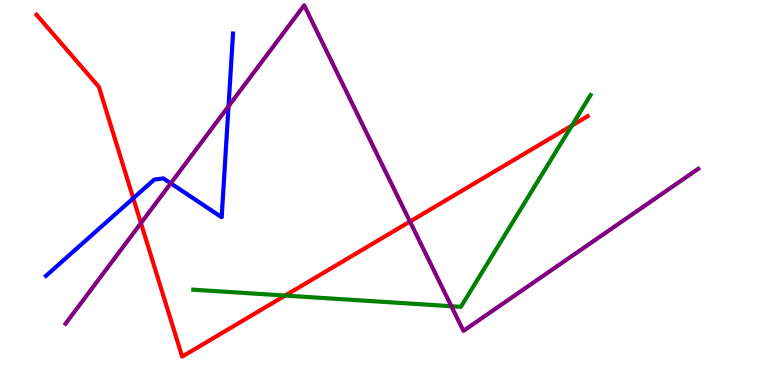[{'lines': ['blue', 'red'], 'intersections': [{'x': 1.72, 'y': 4.85}]}, {'lines': ['green', 'red'], 'intersections': [{'x': 3.68, 'y': 2.32}, {'x': 7.38, 'y': 6.74}]}, {'lines': ['purple', 'red'], 'intersections': [{'x': 1.82, 'y': 4.2}, {'x': 5.29, 'y': 4.25}]}, {'lines': ['blue', 'green'], 'intersections': []}, {'lines': ['blue', 'purple'], 'intersections': [{'x': 2.2, 'y': 5.24}, {'x': 2.95, 'y': 7.24}]}, {'lines': ['green', 'purple'], 'intersections': [{'x': 5.82, 'y': 2.05}]}]